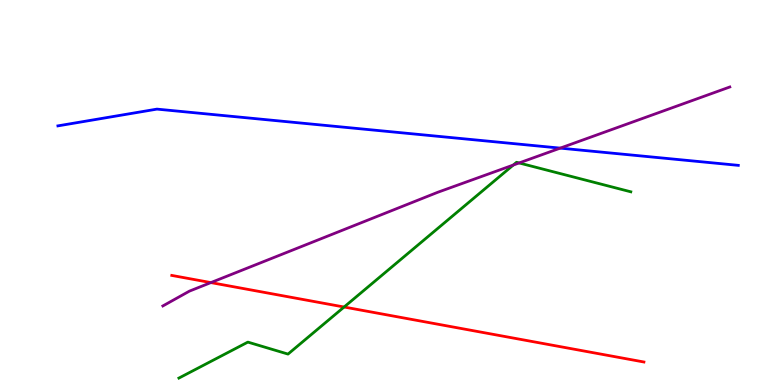[{'lines': ['blue', 'red'], 'intersections': []}, {'lines': ['green', 'red'], 'intersections': [{'x': 4.44, 'y': 2.03}]}, {'lines': ['purple', 'red'], 'intersections': [{'x': 2.72, 'y': 2.66}]}, {'lines': ['blue', 'green'], 'intersections': []}, {'lines': ['blue', 'purple'], 'intersections': [{'x': 7.23, 'y': 6.15}]}, {'lines': ['green', 'purple'], 'intersections': [{'x': 6.62, 'y': 5.71}, {'x': 6.7, 'y': 5.77}]}]